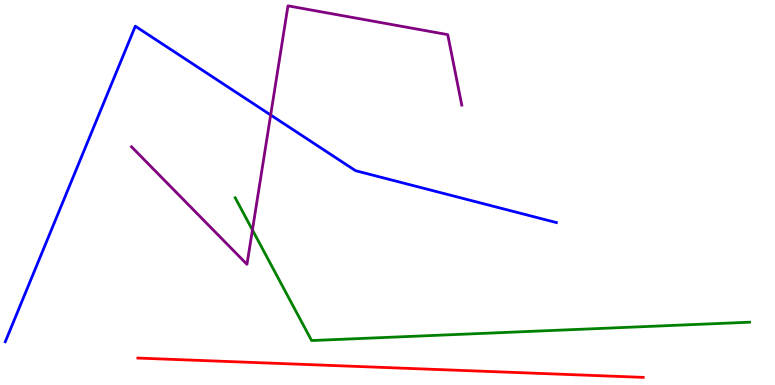[{'lines': ['blue', 'red'], 'intersections': []}, {'lines': ['green', 'red'], 'intersections': []}, {'lines': ['purple', 'red'], 'intersections': []}, {'lines': ['blue', 'green'], 'intersections': []}, {'lines': ['blue', 'purple'], 'intersections': [{'x': 3.49, 'y': 7.01}]}, {'lines': ['green', 'purple'], 'intersections': [{'x': 3.26, 'y': 4.03}]}]